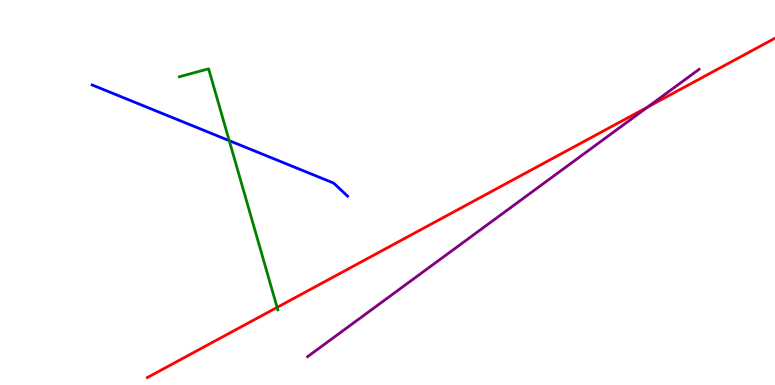[{'lines': ['blue', 'red'], 'intersections': []}, {'lines': ['green', 'red'], 'intersections': [{'x': 3.58, 'y': 2.02}]}, {'lines': ['purple', 'red'], 'intersections': [{'x': 8.36, 'y': 7.22}]}, {'lines': ['blue', 'green'], 'intersections': [{'x': 2.96, 'y': 6.35}]}, {'lines': ['blue', 'purple'], 'intersections': []}, {'lines': ['green', 'purple'], 'intersections': []}]